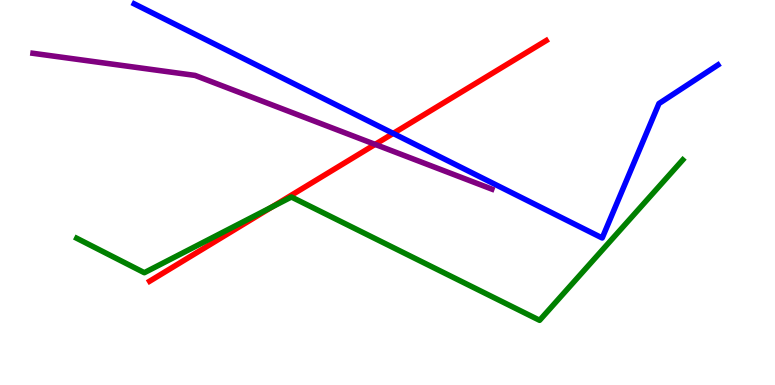[{'lines': ['blue', 'red'], 'intersections': [{'x': 5.07, 'y': 6.53}]}, {'lines': ['green', 'red'], 'intersections': [{'x': 3.51, 'y': 4.62}]}, {'lines': ['purple', 'red'], 'intersections': [{'x': 4.84, 'y': 6.25}]}, {'lines': ['blue', 'green'], 'intersections': []}, {'lines': ['blue', 'purple'], 'intersections': []}, {'lines': ['green', 'purple'], 'intersections': []}]